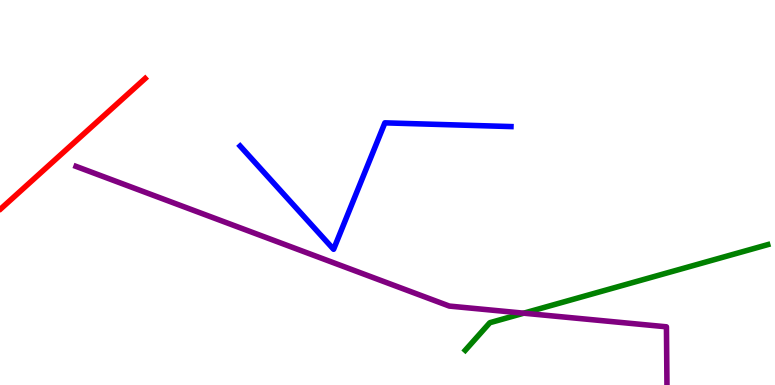[{'lines': ['blue', 'red'], 'intersections': []}, {'lines': ['green', 'red'], 'intersections': []}, {'lines': ['purple', 'red'], 'intersections': []}, {'lines': ['blue', 'green'], 'intersections': []}, {'lines': ['blue', 'purple'], 'intersections': []}, {'lines': ['green', 'purple'], 'intersections': [{'x': 6.76, 'y': 1.87}]}]